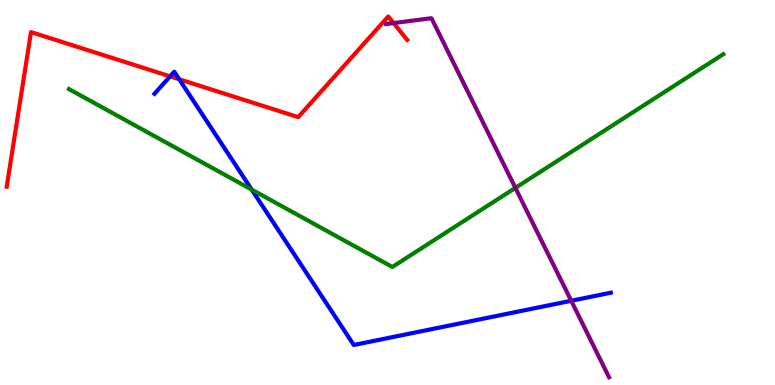[{'lines': ['blue', 'red'], 'intersections': [{'x': 2.19, 'y': 8.02}, {'x': 2.31, 'y': 7.94}]}, {'lines': ['green', 'red'], 'intersections': []}, {'lines': ['purple', 'red'], 'intersections': [{'x': 5.08, 'y': 9.4}]}, {'lines': ['blue', 'green'], 'intersections': [{'x': 3.25, 'y': 5.08}]}, {'lines': ['blue', 'purple'], 'intersections': [{'x': 7.37, 'y': 2.19}]}, {'lines': ['green', 'purple'], 'intersections': [{'x': 6.65, 'y': 5.12}]}]